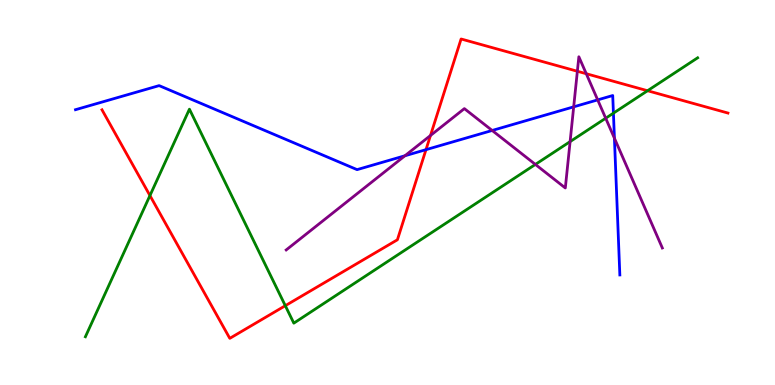[{'lines': ['blue', 'red'], 'intersections': [{'x': 5.5, 'y': 6.11}]}, {'lines': ['green', 'red'], 'intersections': [{'x': 1.93, 'y': 4.92}, {'x': 3.68, 'y': 2.06}, {'x': 8.36, 'y': 7.64}]}, {'lines': ['purple', 'red'], 'intersections': [{'x': 5.55, 'y': 6.48}, {'x': 7.45, 'y': 8.15}, {'x': 7.56, 'y': 8.09}]}, {'lines': ['blue', 'green'], 'intersections': [{'x': 7.92, 'y': 7.06}]}, {'lines': ['blue', 'purple'], 'intersections': [{'x': 5.22, 'y': 5.95}, {'x': 6.35, 'y': 6.61}, {'x': 7.4, 'y': 7.22}, {'x': 7.71, 'y': 7.41}, {'x': 7.93, 'y': 6.41}]}, {'lines': ['green', 'purple'], 'intersections': [{'x': 6.91, 'y': 5.73}, {'x': 7.36, 'y': 6.32}, {'x': 7.82, 'y': 6.93}]}]